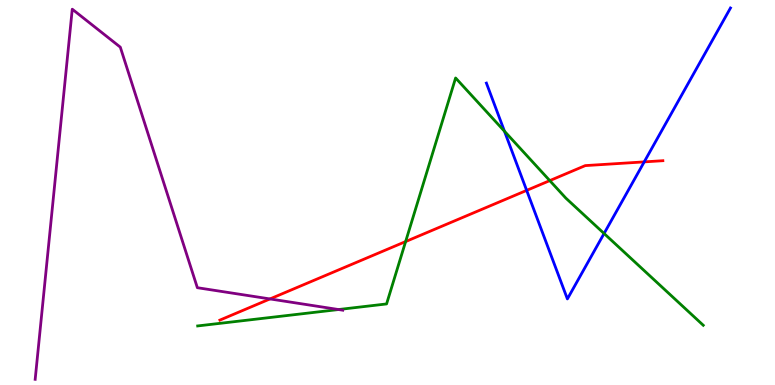[{'lines': ['blue', 'red'], 'intersections': [{'x': 6.8, 'y': 5.05}, {'x': 8.31, 'y': 5.8}]}, {'lines': ['green', 'red'], 'intersections': [{'x': 5.23, 'y': 3.73}, {'x': 7.09, 'y': 5.31}]}, {'lines': ['purple', 'red'], 'intersections': [{'x': 3.48, 'y': 2.24}]}, {'lines': ['blue', 'green'], 'intersections': [{'x': 6.51, 'y': 6.59}, {'x': 7.79, 'y': 3.94}]}, {'lines': ['blue', 'purple'], 'intersections': []}, {'lines': ['green', 'purple'], 'intersections': [{'x': 4.37, 'y': 1.96}]}]